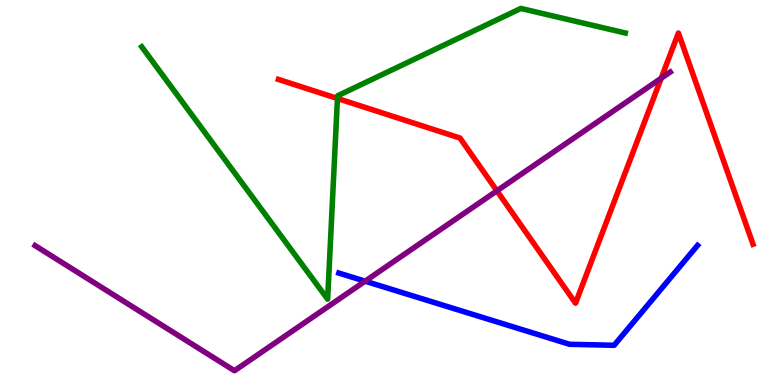[{'lines': ['blue', 'red'], 'intersections': []}, {'lines': ['green', 'red'], 'intersections': [{'x': 4.35, 'y': 7.44}]}, {'lines': ['purple', 'red'], 'intersections': [{'x': 6.41, 'y': 5.04}, {'x': 8.53, 'y': 7.97}]}, {'lines': ['blue', 'green'], 'intersections': []}, {'lines': ['blue', 'purple'], 'intersections': [{'x': 4.71, 'y': 2.7}]}, {'lines': ['green', 'purple'], 'intersections': []}]